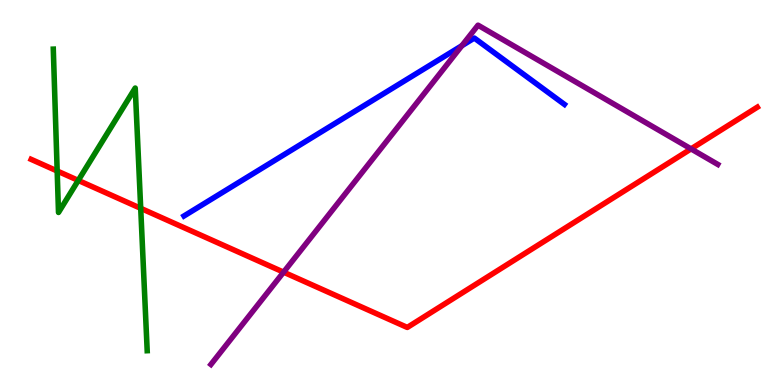[{'lines': ['blue', 'red'], 'intersections': []}, {'lines': ['green', 'red'], 'intersections': [{'x': 0.738, 'y': 5.56}, {'x': 1.01, 'y': 5.31}, {'x': 1.82, 'y': 4.59}]}, {'lines': ['purple', 'red'], 'intersections': [{'x': 3.66, 'y': 2.93}, {'x': 8.92, 'y': 6.13}]}, {'lines': ['blue', 'green'], 'intersections': []}, {'lines': ['blue', 'purple'], 'intersections': [{'x': 5.96, 'y': 8.81}]}, {'lines': ['green', 'purple'], 'intersections': []}]